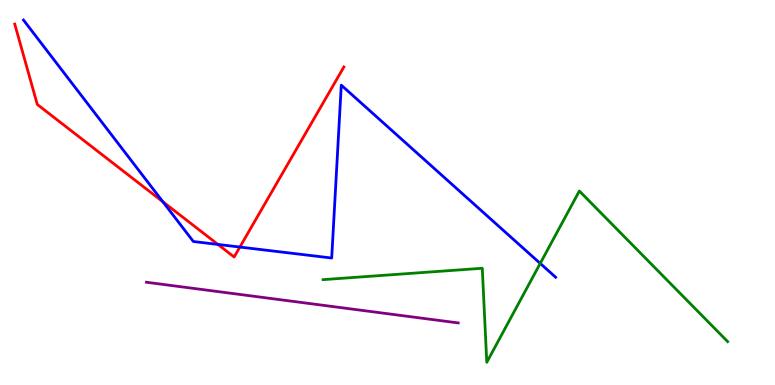[{'lines': ['blue', 'red'], 'intersections': [{'x': 2.1, 'y': 4.76}, {'x': 2.81, 'y': 3.65}, {'x': 3.1, 'y': 3.58}]}, {'lines': ['green', 'red'], 'intersections': []}, {'lines': ['purple', 'red'], 'intersections': []}, {'lines': ['blue', 'green'], 'intersections': [{'x': 6.97, 'y': 3.16}]}, {'lines': ['blue', 'purple'], 'intersections': []}, {'lines': ['green', 'purple'], 'intersections': []}]